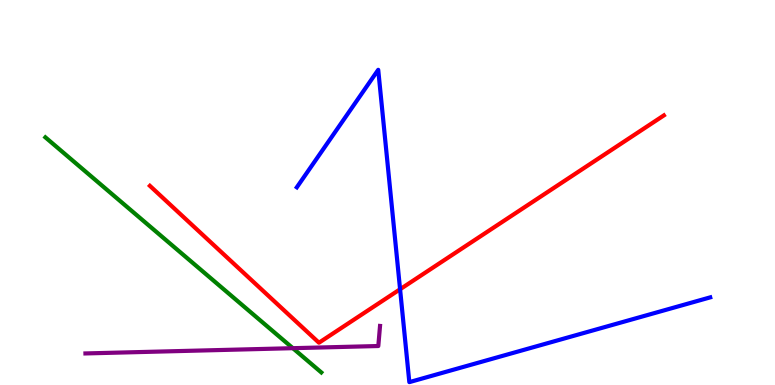[{'lines': ['blue', 'red'], 'intersections': [{'x': 5.16, 'y': 2.49}]}, {'lines': ['green', 'red'], 'intersections': []}, {'lines': ['purple', 'red'], 'intersections': []}, {'lines': ['blue', 'green'], 'intersections': []}, {'lines': ['blue', 'purple'], 'intersections': []}, {'lines': ['green', 'purple'], 'intersections': [{'x': 3.78, 'y': 0.956}]}]